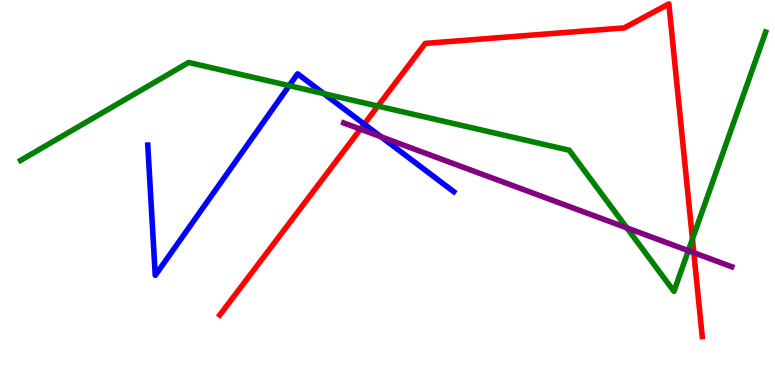[{'lines': ['blue', 'red'], 'intersections': [{'x': 4.7, 'y': 6.78}]}, {'lines': ['green', 'red'], 'intersections': [{'x': 4.88, 'y': 7.24}, {'x': 8.93, 'y': 3.79}]}, {'lines': ['purple', 'red'], 'intersections': [{'x': 4.65, 'y': 6.65}, {'x': 8.95, 'y': 3.44}]}, {'lines': ['blue', 'green'], 'intersections': [{'x': 3.73, 'y': 7.78}, {'x': 4.18, 'y': 7.57}]}, {'lines': ['blue', 'purple'], 'intersections': [{'x': 4.92, 'y': 6.45}]}, {'lines': ['green', 'purple'], 'intersections': [{'x': 8.09, 'y': 4.08}, {'x': 8.88, 'y': 3.49}]}]